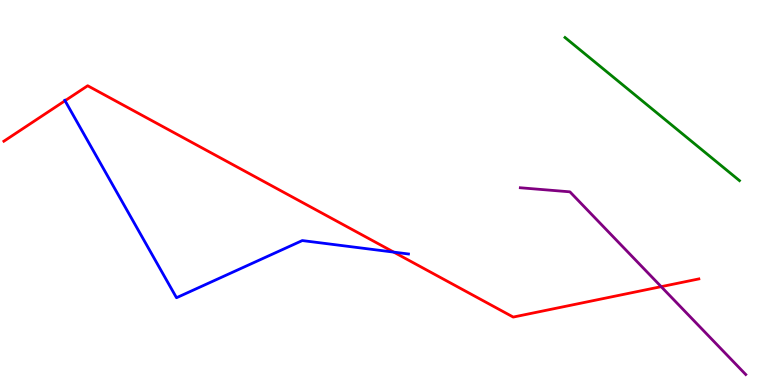[{'lines': ['blue', 'red'], 'intersections': [{'x': 0.839, 'y': 7.38}, {'x': 5.08, 'y': 3.45}]}, {'lines': ['green', 'red'], 'intersections': []}, {'lines': ['purple', 'red'], 'intersections': [{'x': 8.53, 'y': 2.55}]}, {'lines': ['blue', 'green'], 'intersections': []}, {'lines': ['blue', 'purple'], 'intersections': []}, {'lines': ['green', 'purple'], 'intersections': []}]